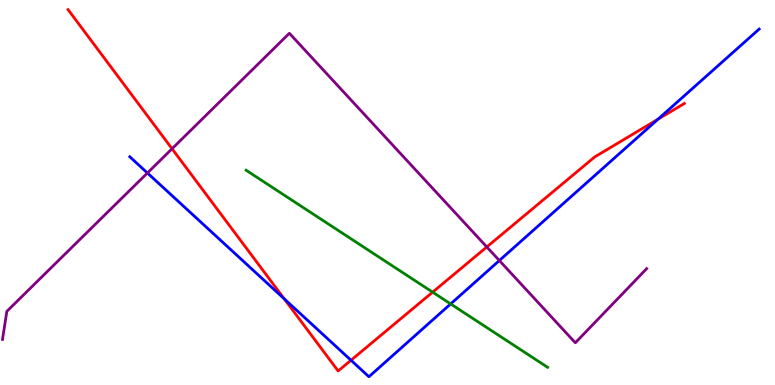[{'lines': ['blue', 'red'], 'intersections': [{'x': 3.67, 'y': 2.24}, {'x': 4.53, 'y': 0.643}, {'x': 8.49, 'y': 6.9}]}, {'lines': ['green', 'red'], 'intersections': [{'x': 5.58, 'y': 2.41}]}, {'lines': ['purple', 'red'], 'intersections': [{'x': 2.22, 'y': 6.14}, {'x': 6.28, 'y': 3.59}]}, {'lines': ['blue', 'green'], 'intersections': [{'x': 5.81, 'y': 2.11}]}, {'lines': ['blue', 'purple'], 'intersections': [{'x': 1.9, 'y': 5.51}, {'x': 6.44, 'y': 3.23}]}, {'lines': ['green', 'purple'], 'intersections': []}]